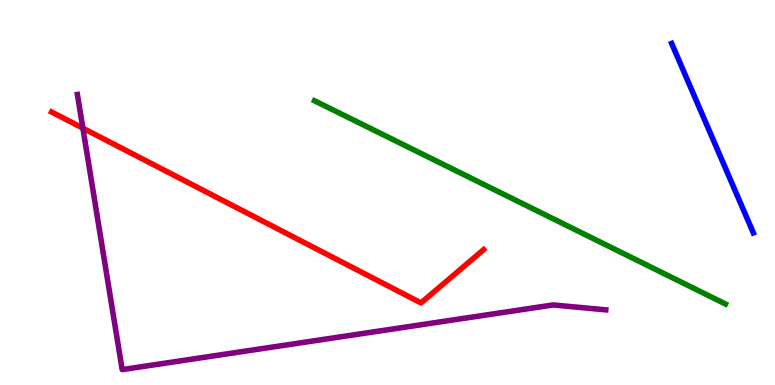[{'lines': ['blue', 'red'], 'intersections': []}, {'lines': ['green', 'red'], 'intersections': []}, {'lines': ['purple', 'red'], 'intersections': [{'x': 1.07, 'y': 6.67}]}, {'lines': ['blue', 'green'], 'intersections': []}, {'lines': ['blue', 'purple'], 'intersections': []}, {'lines': ['green', 'purple'], 'intersections': []}]